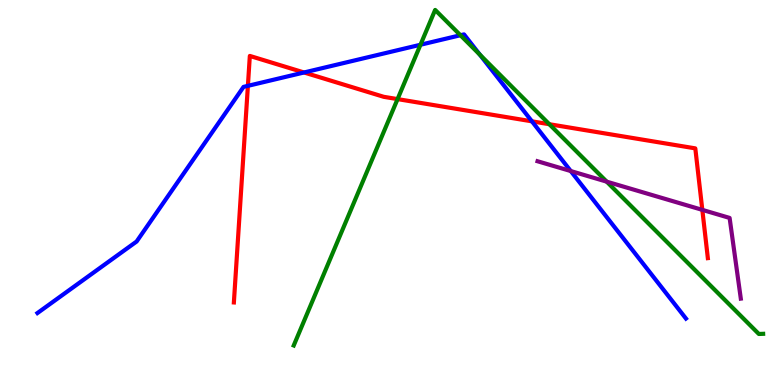[{'lines': ['blue', 'red'], 'intersections': [{'x': 3.2, 'y': 7.77}, {'x': 3.92, 'y': 8.12}, {'x': 6.86, 'y': 6.85}]}, {'lines': ['green', 'red'], 'intersections': [{'x': 5.13, 'y': 7.43}, {'x': 7.09, 'y': 6.77}]}, {'lines': ['purple', 'red'], 'intersections': [{'x': 9.06, 'y': 4.55}]}, {'lines': ['blue', 'green'], 'intersections': [{'x': 5.43, 'y': 8.84}, {'x': 5.94, 'y': 9.08}, {'x': 6.19, 'y': 8.58}]}, {'lines': ['blue', 'purple'], 'intersections': [{'x': 7.36, 'y': 5.56}]}, {'lines': ['green', 'purple'], 'intersections': [{'x': 7.83, 'y': 5.28}]}]